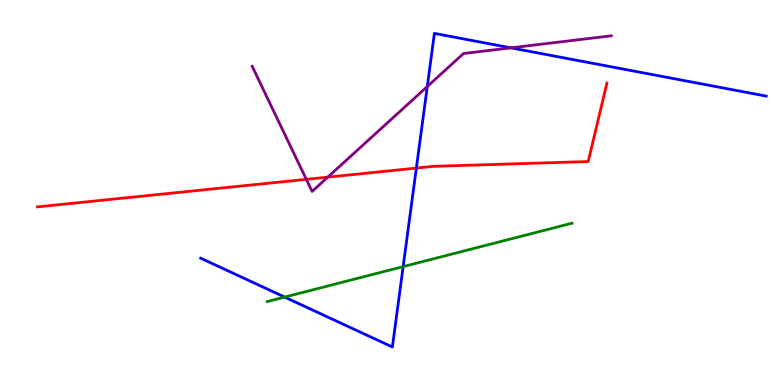[{'lines': ['blue', 'red'], 'intersections': [{'x': 5.37, 'y': 5.63}]}, {'lines': ['green', 'red'], 'intersections': []}, {'lines': ['purple', 'red'], 'intersections': [{'x': 3.95, 'y': 5.34}, {'x': 4.23, 'y': 5.4}]}, {'lines': ['blue', 'green'], 'intersections': [{'x': 3.67, 'y': 2.28}, {'x': 5.2, 'y': 3.08}]}, {'lines': ['blue', 'purple'], 'intersections': [{'x': 5.51, 'y': 7.75}, {'x': 6.59, 'y': 8.76}]}, {'lines': ['green', 'purple'], 'intersections': []}]